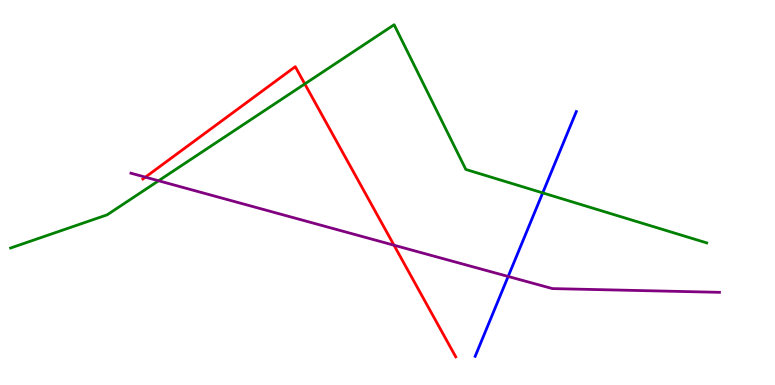[{'lines': ['blue', 'red'], 'intersections': []}, {'lines': ['green', 'red'], 'intersections': [{'x': 3.93, 'y': 7.82}]}, {'lines': ['purple', 'red'], 'intersections': [{'x': 1.88, 'y': 5.4}, {'x': 5.08, 'y': 3.63}]}, {'lines': ['blue', 'green'], 'intersections': [{'x': 7.0, 'y': 4.99}]}, {'lines': ['blue', 'purple'], 'intersections': [{'x': 6.56, 'y': 2.82}]}, {'lines': ['green', 'purple'], 'intersections': [{'x': 2.05, 'y': 5.3}]}]